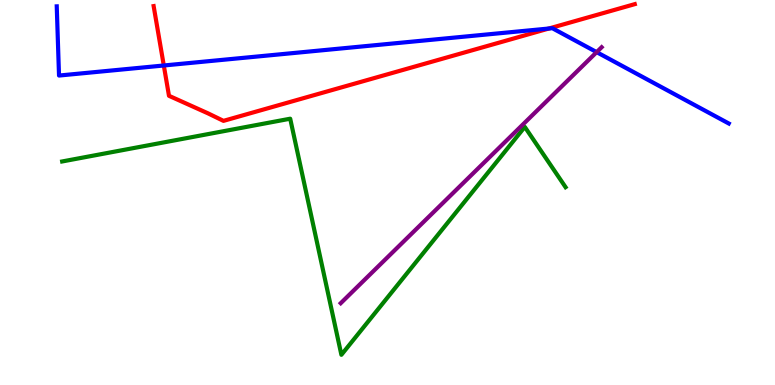[{'lines': ['blue', 'red'], 'intersections': [{'x': 2.11, 'y': 8.3}, {'x': 7.08, 'y': 9.26}]}, {'lines': ['green', 'red'], 'intersections': []}, {'lines': ['purple', 'red'], 'intersections': []}, {'lines': ['blue', 'green'], 'intersections': []}, {'lines': ['blue', 'purple'], 'intersections': [{'x': 7.7, 'y': 8.65}]}, {'lines': ['green', 'purple'], 'intersections': []}]